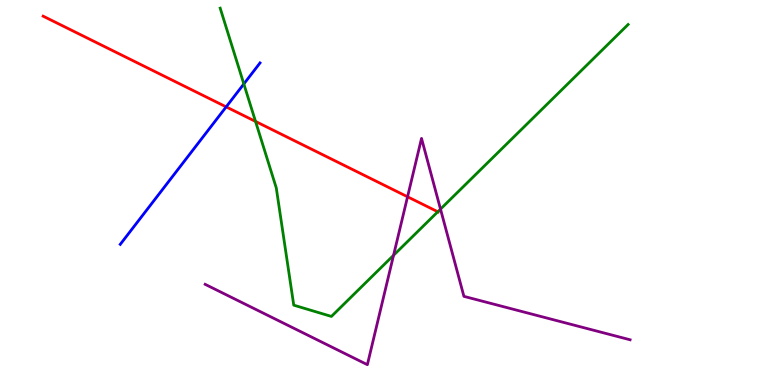[{'lines': ['blue', 'red'], 'intersections': [{'x': 2.92, 'y': 7.22}]}, {'lines': ['green', 'red'], 'intersections': [{'x': 3.3, 'y': 6.85}, {'x': 5.65, 'y': 4.5}]}, {'lines': ['purple', 'red'], 'intersections': [{'x': 5.26, 'y': 4.89}]}, {'lines': ['blue', 'green'], 'intersections': [{'x': 3.15, 'y': 7.82}]}, {'lines': ['blue', 'purple'], 'intersections': []}, {'lines': ['green', 'purple'], 'intersections': [{'x': 5.08, 'y': 3.37}, {'x': 5.68, 'y': 4.57}]}]